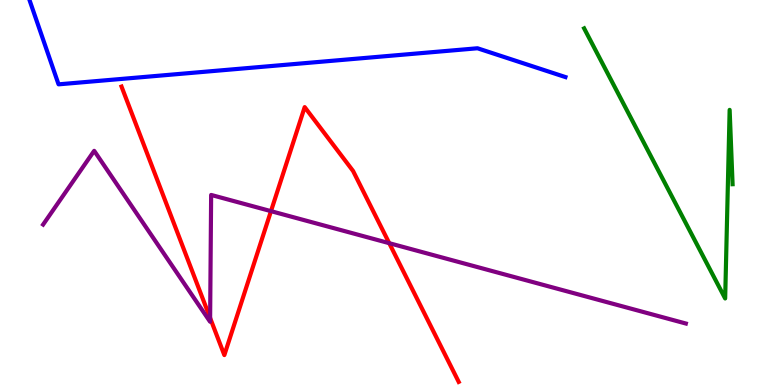[{'lines': ['blue', 'red'], 'intersections': []}, {'lines': ['green', 'red'], 'intersections': []}, {'lines': ['purple', 'red'], 'intersections': [{'x': 2.71, 'y': 1.74}, {'x': 3.5, 'y': 4.52}, {'x': 5.02, 'y': 3.68}]}, {'lines': ['blue', 'green'], 'intersections': []}, {'lines': ['blue', 'purple'], 'intersections': []}, {'lines': ['green', 'purple'], 'intersections': []}]